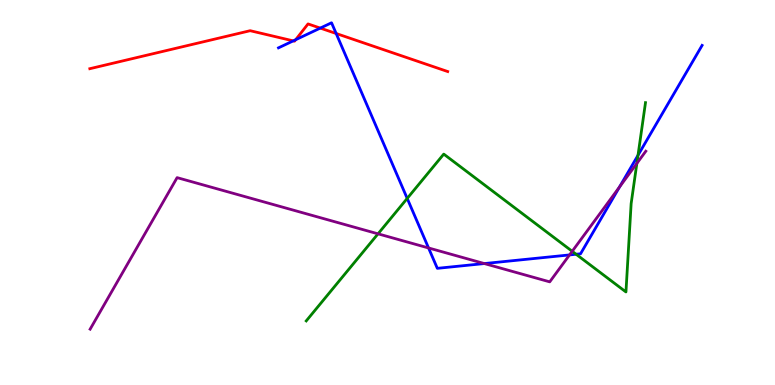[{'lines': ['blue', 'red'], 'intersections': [{'x': 3.78, 'y': 8.94}, {'x': 3.81, 'y': 8.97}, {'x': 4.13, 'y': 9.27}, {'x': 4.34, 'y': 9.13}]}, {'lines': ['green', 'red'], 'intersections': []}, {'lines': ['purple', 'red'], 'intersections': []}, {'lines': ['blue', 'green'], 'intersections': [{'x': 5.25, 'y': 4.85}, {'x': 7.43, 'y': 3.4}, {'x': 8.23, 'y': 5.97}]}, {'lines': ['blue', 'purple'], 'intersections': [{'x': 5.53, 'y': 3.56}, {'x': 6.25, 'y': 3.15}, {'x': 7.35, 'y': 3.38}, {'x': 7.99, 'y': 5.14}]}, {'lines': ['green', 'purple'], 'intersections': [{'x': 4.88, 'y': 3.93}, {'x': 7.38, 'y': 3.47}, {'x': 8.22, 'y': 5.76}]}]